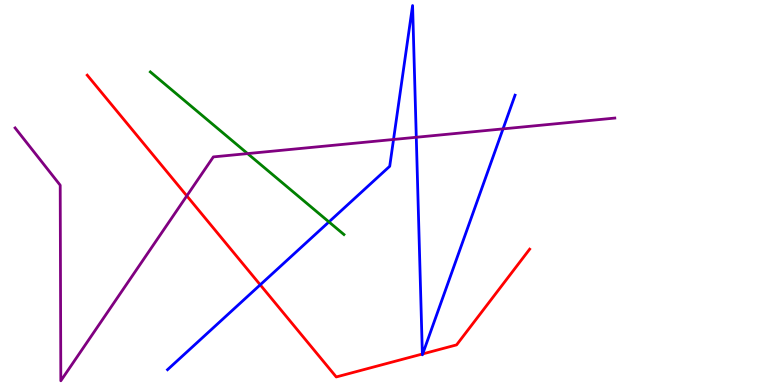[{'lines': ['blue', 'red'], 'intersections': [{'x': 3.36, 'y': 2.6}, {'x': 5.45, 'y': 0.805}, {'x': 5.45, 'y': 0.807}]}, {'lines': ['green', 'red'], 'intersections': []}, {'lines': ['purple', 'red'], 'intersections': [{'x': 2.41, 'y': 4.91}]}, {'lines': ['blue', 'green'], 'intersections': [{'x': 4.24, 'y': 4.24}]}, {'lines': ['blue', 'purple'], 'intersections': [{'x': 5.08, 'y': 6.38}, {'x': 5.37, 'y': 6.43}, {'x': 6.49, 'y': 6.65}]}, {'lines': ['green', 'purple'], 'intersections': [{'x': 3.19, 'y': 6.01}]}]